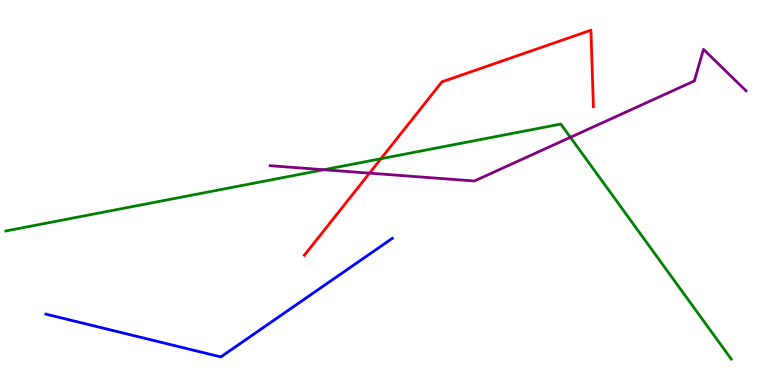[{'lines': ['blue', 'red'], 'intersections': []}, {'lines': ['green', 'red'], 'intersections': [{'x': 4.92, 'y': 5.88}]}, {'lines': ['purple', 'red'], 'intersections': [{'x': 4.77, 'y': 5.5}]}, {'lines': ['blue', 'green'], 'intersections': []}, {'lines': ['blue', 'purple'], 'intersections': []}, {'lines': ['green', 'purple'], 'intersections': [{'x': 4.18, 'y': 5.59}, {'x': 7.36, 'y': 6.43}]}]